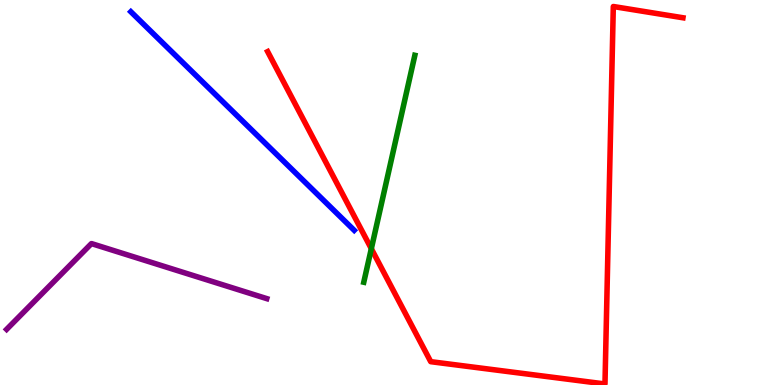[{'lines': ['blue', 'red'], 'intersections': []}, {'lines': ['green', 'red'], 'intersections': [{'x': 4.79, 'y': 3.54}]}, {'lines': ['purple', 'red'], 'intersections': []}, {'lines': ['blue', 'green'], 'intersections': []}, {'lines': ['blue', 'purple'], 'intersections': []}, {'lines': ['green', 'purple'], 'intersections': []}]